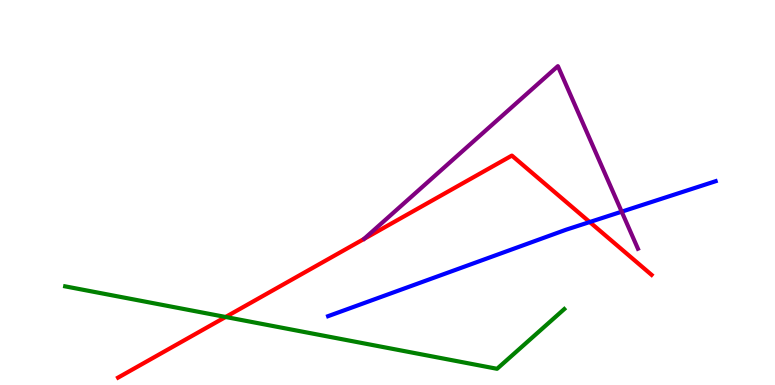[{'lines': ['blue', 'red'], 'intersections': [{'x': 7.61, 'y': 4.23}]}, {'lines': ['green', 'red'], 'intersections': [{'x': 2.91, 'y': 1.77}]}, {'lines': ['purple', 'red'], 'intersections': []}, {'lines': ['blue', 'green'], 'intersections': []}, {'lines': ['blue', 'purple'], 'intersections': [{'x': 8.02, 'y': 4.5}]}, {'lines': ['green', 'purple'], 'intersections': []}]